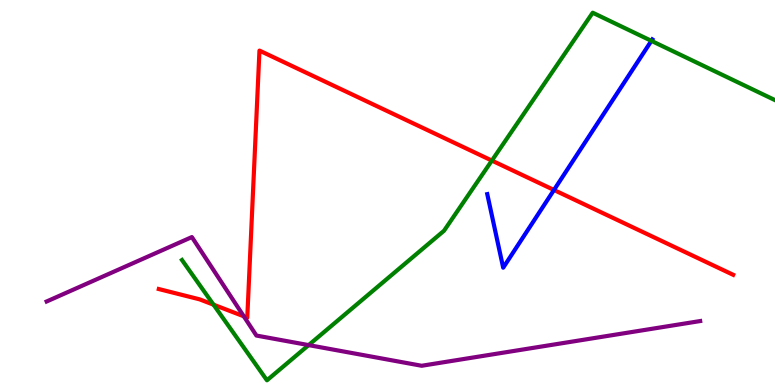[{'lines': ['blue', 'red'], 'intersections': [{'x': 7.15, 'y': 5.07}]}, {'lines': ['green', 'red'], 'intersections': [{'x': 2.76, 'y': 2.09}, {'x': 6.35, 'y': 5.83}]}, {'lines': ['purple', 'red'], 'intersections': [{'x': 3.15, 'y': 1.78}]}, {'lines': ['blue', 'green'], 'intersections': [{'x': 8.41, 'y': 8.94}]}, {'lines': ['blue', 'purple'], 'intersections': []}, {'lines': ['green', 'purple'], 'intersections': [{'x': 3.98, 'y': 1.04}]}]